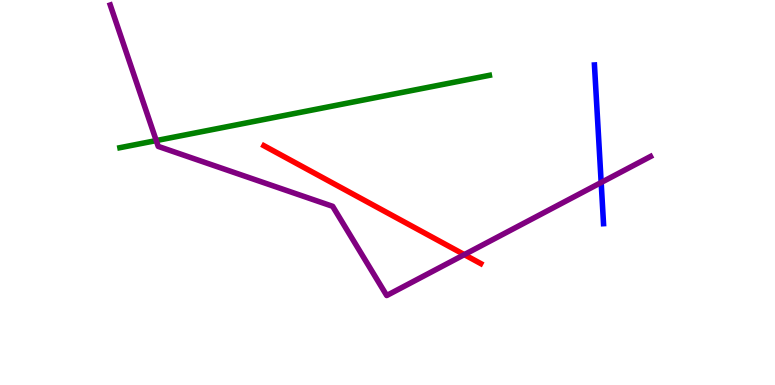[{'lines': ['blue', 'red'], 'intersections': []}, {'lines': ['green', 'red'], 'intersections': []}, {'lines': ['purple', 'red'], 'intersections': [{'x': 5.99, 'y': 3.39}]}, {'lines': ['blue', 'green'], 'intersections': []}, {'lines': ['blue', 'purple'], 'intersections': [{'x': 7.76, 'y': 5.26}]}, {'lines': ['green', 'purple'], 'intersections': [{'x': 2.02, 'y': 6.35}]}]